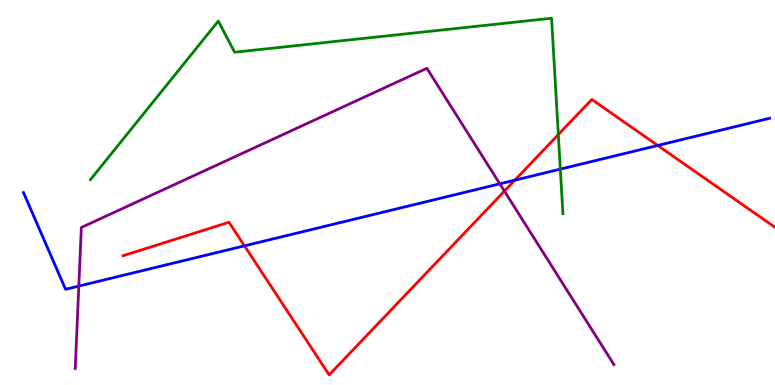[{'lines': ['blue', 'red'], 'intersections': [{'x': 3.15, 'y': 3.61}, {'x': 6.64, 'y': 5.32}, {'x': 8.49, 'y': 6.22}]}, {'lines': ['green', 'red'], 'intersections': [{'x': 7.2, 'y': 6.5}]}, {'lines': ['purple', 'red'], 'intersections': [{'x': 6.51, 'y': 5.04}]}, {'lines': ['blue', 'green'], 'intersections': [{'x': 7.23, 'y': 5.61}]}, {'lines': ['blue', 'purple'], 'intersections': [{'x': 1.02, 'y': 2.57}, {'x': 6.45, 'y': 5.23}]}, {'lines': ['green', 'purple'], 'intersections': []}]